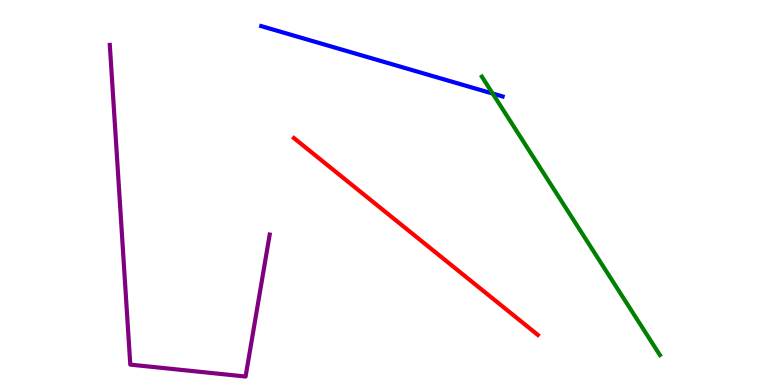[{'lines': ['blue', 'red'], 'intersections': []}, {'lines': ['green', 'red'], 'intersections': []}, {'lines': ['purple', 'red'], 'intersections': []}, {'lines': ['blue', 'green'], 'intersections': [{'x': 6.36, 'y': 7.57}]}, {'lines': ['blue', 'purple'], 'intersections': []}, {'lines': ['green', 'purple'], 'intersections': []}]